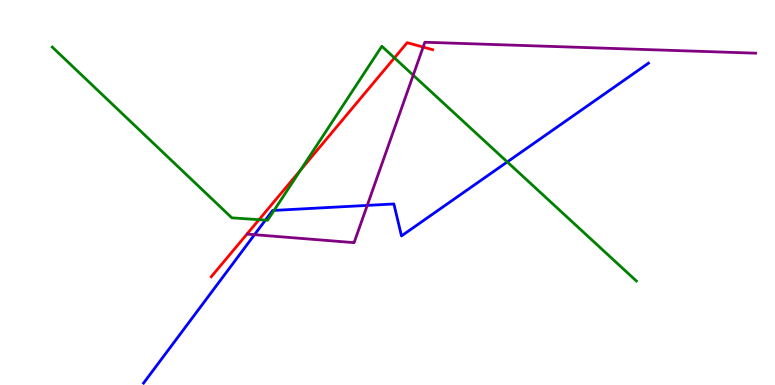[{'lines': ['blue', 'red'], 'intersections': []}, {'lines': ['green', 'red'], 'intersections': [{'x': 3.34, 'y': 4.29}, {'x': 3.88, 'y': 5.58}, {'x': 5.09, 'y': 8.5}]}, {'lines': ['purple', 'red'], 'intersections': [{'x': 5.46, 'y': 8.78}]}, {'lines': ['blue', 'green'], 'intersections': [{'x': 3.42, 'y': 4.28}, {'x': 3.54, 'y': 4.54}, {'x': 6.55, 'y': 5.79}]}, {'lines': ['blue', 'purple'], 'intersections': [{'x': 3.28, 'y': 3.9}, {'x': 4.74, 'y': 4.66}]}, {'lines': ['green', 'purple'], 'intersections': [{'x': 5.33, 'y': 8.05}]}]